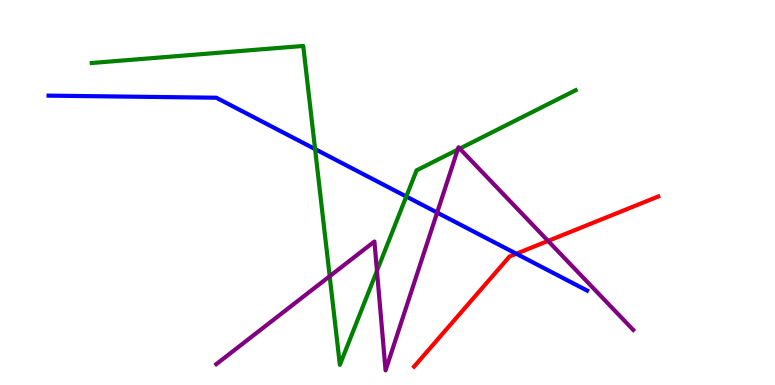[{'lines': ['blue', 'red'], 'intersections': [{'x': 6.66, 'y': 3.41}]}, {'lines': ['green', 'red'], 'intersections': []}, {'lines': ['purple', 'red'], 'intersections': [{'x': 7.07, 'y': 3.74}]}, {'lines': ['blue', 'green'], 'intersections': [{'x': 4.07, 'y': 6.13}, {'x': 5.24, 'y': 4.9}]}, {'lines': ['blue', 'purple'], 'intersections': [{'x': 5.64, 'y': 4.48}]}, {'lines': ['green', 'purple'], 'intersections': [{'x': 4.25, 'y': 2.83}, {'x': 4.86, 'y': 2.97}, {'x': 5.91, 'y': 6.11}, {'x': 5.93, 'y': 6.14}]}]